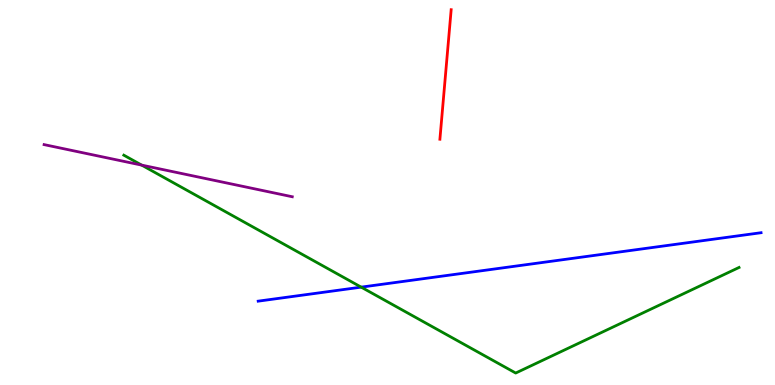[{'lines': ['blue', 'red'], 'intersections': []}, {'lines': ['green', 'red'], 'intersections': []}, {'lines': ['purple', 'red'], 'intersections': []}, {'lines': ['blue', 'green'], 'intersections': [{'x': 4.66, 'y': 2.54}]}, {'lines': ['blue', 'purple'], 'intersections': []}, {'lines': ['green', 'purple'], 'intersections': [{'x': 1.83, 'y': 5.71}]}]